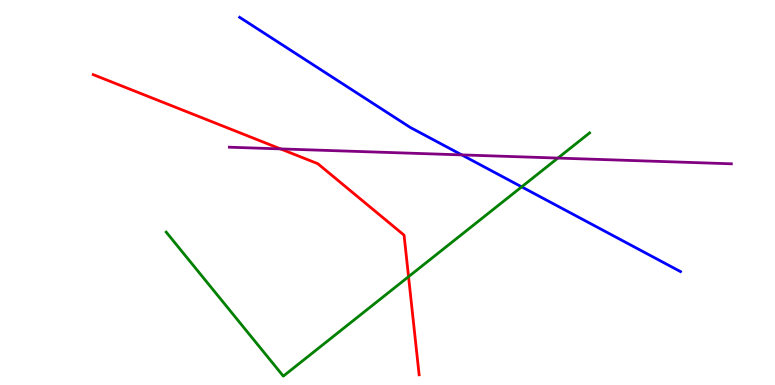[{'lines': ['blue', 'red'], 'intersections': []}, {'lines': ['green', 'red'], 'intersections': [{'x': 5.27, 'y': 2.81}]}, {'lines': ['purple', 'red'], 'intersections': [{'x': 3.62, 'y': 6.13}]}, {'lines': ['blue', 'green'], 'intersections': [{'x': 6.73, 'y': 5.15}]}, {'lines': ['blue', 'purple'], 'intersections': [{'x': 5.96, 'y': 5.98}]}, {'lines': ['green', 'purple'], 'intersections': [{'x': 7.2, 'y': 5.89}]}]